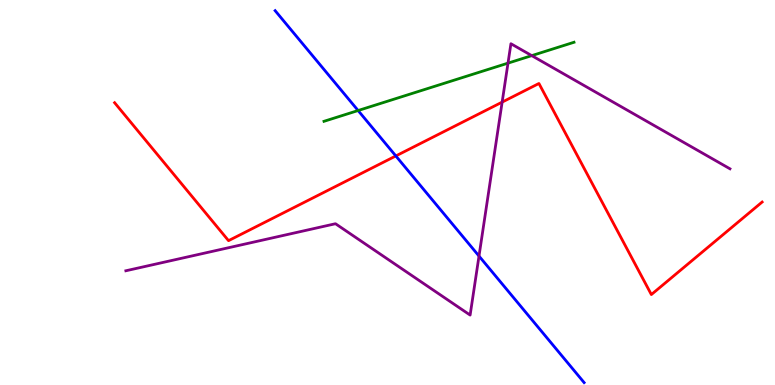[{'lines': ['blue', 'red'], 'intersections': [{'x': 5.11, 'y': 5.95}]}, {'lines': ['green', 'red'], 'intersections': []}, {'lines': ['purple', 'red'], 'intersections': [{'x': 6.48, 'y': 7.35}]}, {'lines': ['blue', 'green'], 'intersections': [{'x': 4.62, 'y': 7.13}]}, {'lines': ['blue', 'purple'], 'intersections': [{'x': 6.18, 'y': 3.35}]}, {'lines': ['green', 'purple'], 'intersections': [{'x': 6.55, 'y': 8.36}, {'x': 6.86, 'y': 8.56}]}]